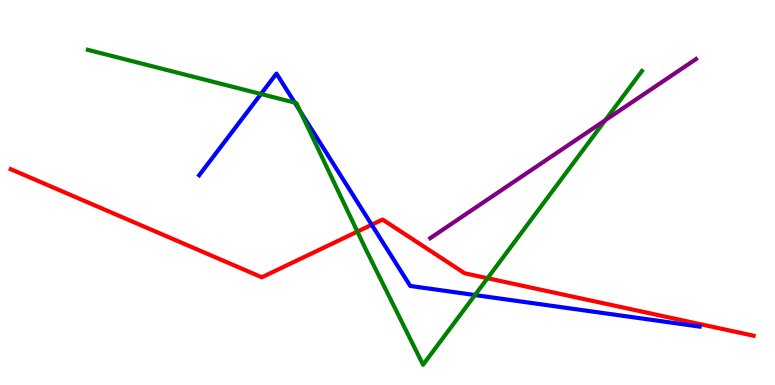[{'lines': ['blue', 'red'], 'intersections': [{'x': 4.8, 'y': 4.16}]}, {'lines': ['green', 'red'], 'intersections': [{'x': 4.61, 'y': 3.98}, {'x': 6.29, 'y': 2.77}]}, {'lines': ['purple', 'red'], 'intersections': []}, {'lines': ['blue', 'green'], 'intersections': [{'x': 3.37, 'y': 7.56}, {'x': 3.8, 'y': 7.33}, {'x': 3.88, 'y': 7.1}, {'x': 6.13, 'y': 2.34}]}, {'lines': ['blue', 'purple'], 'intersections': []}, {'lines': ['green', 'purple'], 'intersections': [{'x': 7.81, 'y': 6.88}]}]